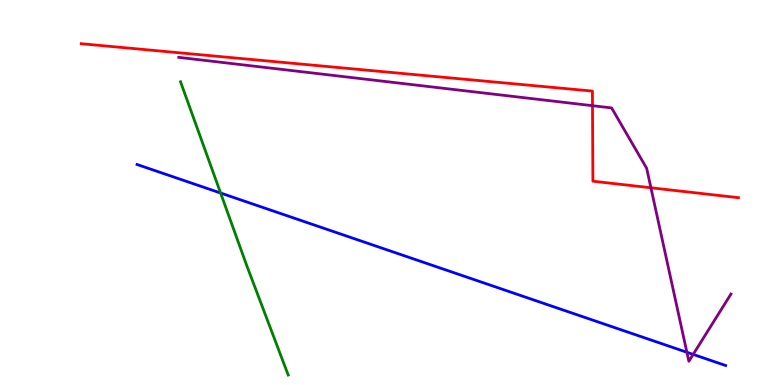[{'lines': ['blue', 'red'], 'intersections': []}, {'lines': ['green', 'red'], 'intersections': []}, {'lines': ['purple', 'red'], 'intersections': [{'x': 7.65, 'y': 7.25}, {'x': 8.4, 'y': 5.12}]}, {'lines': ['blue', 'green'], 'intersections': [{'x': 2.85, 'y': 4.99}]}, {'lines': ['blue', 'purple'], 'intersections': [{'x': 8.86, 'y': 0.85}, {'x': 8.94, 'y': 0.794}]}, {'lines': ['green', 'purple'], 'intersections': []}]